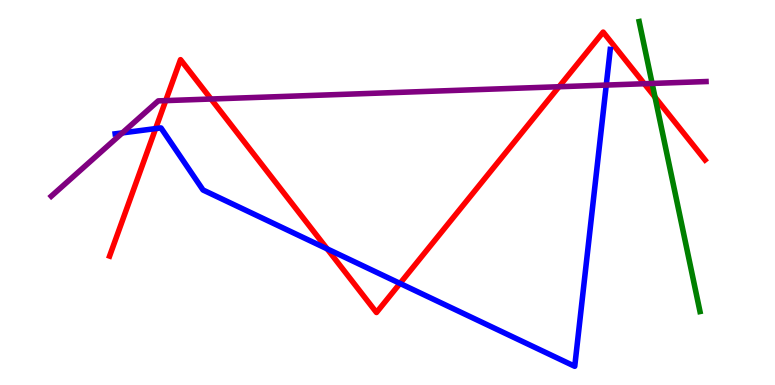[{'lines': ['blue', 'red'], 'intersections': [{'x': 2.01, 'y': 6.66}, {'x': 4.22, 'y': 3.54}, {'x': 5.16, 'y': 2.64}]}, {'lines': ['green', 'red'], 'intersections': [{'x': 8.45, 'y': 7.48}]}, {'lines': ['purple', 'red'], 'intersections': [{'x': 2.14, 'y': 7.39}, {'x': 2.72, 'y': 7.43}, {'x': 7.21, 'y': 7.75}, {'x': 8.31, 'y': 7.83}]}, {'lines': ['blue', 'green'], 'intersections': []}, {'lines': ['blue', 'purple'], 'intersections': [{'x': 1.58, 'y': 6.55}, {'x': 7.82, 'y': 7.79}]}, {'lines': ['green', 'purple'], 'intersections': [{'x': 8.41, 'y': 7.83}]}]